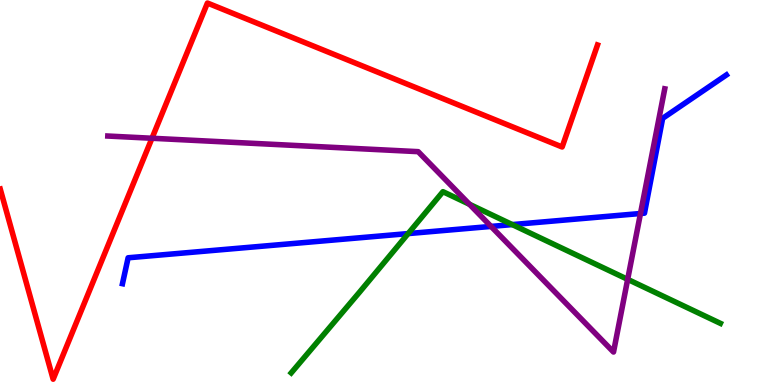[{'lines': ['blue', 'red'], 'intersections': []}, {'lines': ['green', 'red'], 'intersections': []}, {'lines': ['purple', 'red'], 'intersections': [{'x': 1.96, 'y': 6.41}]}, {'lines': ['blue', 'green'], 'intersections': [{'x': 5.27, 'y': 3.93}, {'x': 6.61, 'y': 4.17}]}, {'lines': ['blue', 'purple'], 'intersections': [{'x': 6.34, 'y': 4.12}, {'x': 8.26, 'y': 4.45}]}, {'lines': ['green', 'purple'], 'intersections': [{'x': 6.06, 'y': 4.69}, {'x': 8.1, 'y': 2.74}]}]